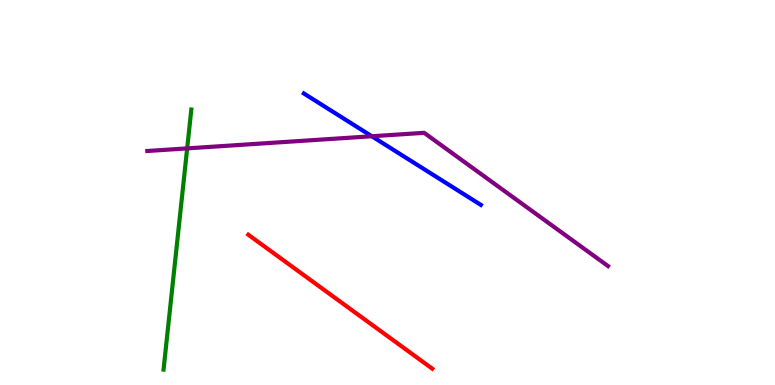[{'lines': ['blue', 'red'], 'intersections': []}, {'lines': ['green', 'red'], 'intersections': []}, {'lines': ['purple', 'red'], 'intersections': []}, {'lines': ['blue', 'green'], 'intersections': []}, {'lines': ['blue', 'purple'], 'intersections': [{'x': 4.8, 'y': 6.46}]}, {'lines': ['green', 'purple'], 'intersections': [{'x': 2.42, 'y': 6.15}]}]